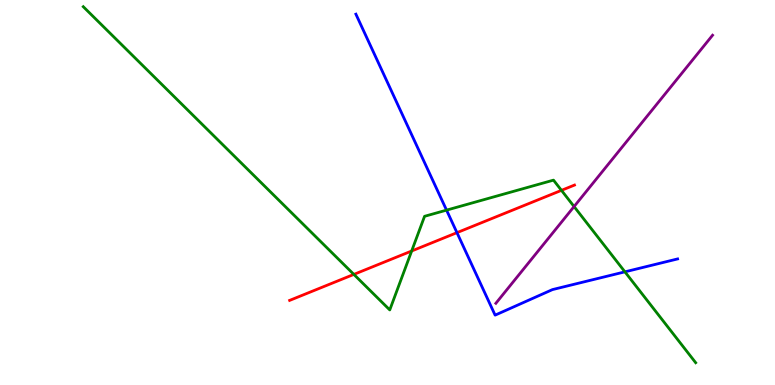[{'lines': ['blue', 'red'], 'intersections': [{'x': 5.9, 'y': 3.96}]}, {'lines': ['green', 'red'], 'intersections': [{'x': 4.57, 'y': 2.87}, {'x': 5.31, 'y': 3.48}, {'x': 7.24, 'y': 5.06}]}, {'lines': ['purple', 'red'], 'intersections': []}, {'lines': ['blue', 'green'], 'intersections': [{'x': 5.76, 'y': 4.54}, {'x': 8.06, 'y': 2.94}]}, {'lines': ['blue', 'purple'], 'intersections': []}, {'lines': ['green', 'purple'], 'intersections': [{'x': 7.41, 'y': 4.64}]}]